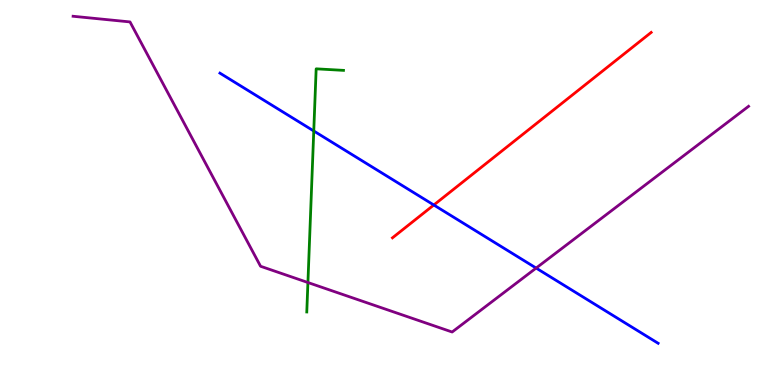[{'lines': ['blue', 'red'], 'intersections': [{'x': 5.6, 'y': 4.68}]}, {'lines': ['green', 'red'], 'intersections': []}, {'lines': ['purple', 'red'], 'intersections': []}, {'lines': ['blue', 'green'], 'intersections': [{'x': 4.05, 'y': 6.6}]}, {'lines': ['blue', 'purple'], 'intersections': [{'x': 6.92, 'y': 3.04}]}, {'lines': ['green', 'purple'], 'intersections': [{'x': 3.97, 'y': 2.66}]}]